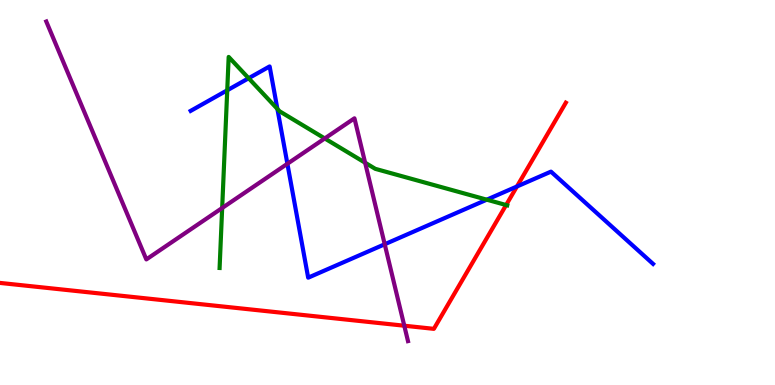[{'lines': ['blue', 'red'], 'intersections': [{'x': 6.67, 'y': 5.16}]}, {'lines': ['green', 'red'], 'intersections': [{'x': 6.53, 'y': 4.67}]}, {'lines': ['purple', 'red'], 'intersections': [{'x': 5.22, 'y': 1.54}]}, {'lines': ['blue', 'green'], 'intersections': [{'x': 2.93, 'y': 7.65}, {'x': 3.21, 'y': 7.97}, {'x': 3.58, 'y': 7.17}, {'x': 6.28, 'y': 4.81}]}, {'lines': ['blue', 'purple'], 'intersections': [{'x': 3.71, 'y': 5.75}, {'x': 4.96, 'y': 3.66}]}, {'lines': ['green', 'purple'], 'intersections': [{'x': 2.87, 'y': 4.6}, {'x': 4.19, 'y': 6.4}, {'x': 4.71, 'y': 5.77}]}]